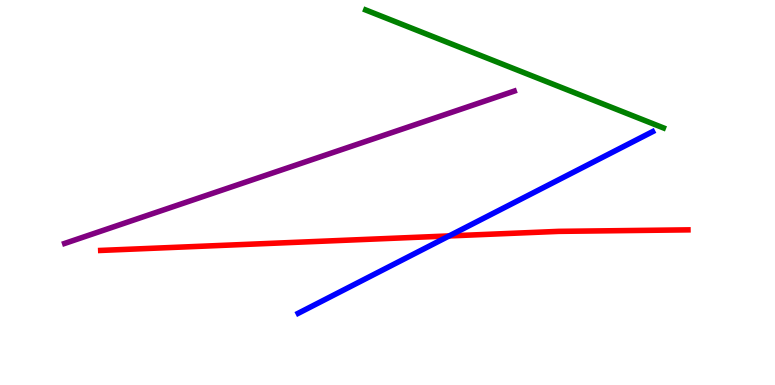[{'lines': ['blue', 'red'], 'intersections': [{'x': 5.8, 'y': 3.87}]}, {'lines': ['green', 'red'], 'intersections': []}, {'lines': ['purple', 'red'], 'intersections': []}, {'lines': ['blue', 'green'], 'intersections': []}, {'lines': ['blue', 'purple'], 'intersections': []}, {'lines': ['green', 'purple'], 'intersections': []}]